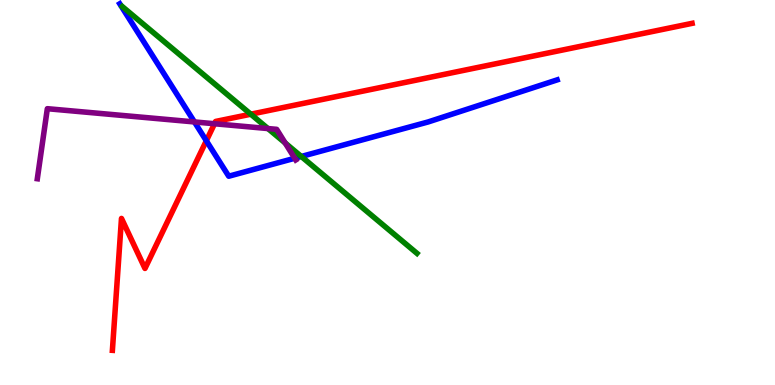[{'lines': ['blue', 'red'], 'intersections': [{'x': 2.66, 'y': 6.34}]}, {'lines': ['green', 'red'], 'intersections': [{'x': 3.24, 'y': 7.03}]}, {'lines': ['purple', 'red'], 'intersections': [{'x': 2.77, 'y': 6.79}]}, {'lines': ['blue', 'green'], 'intersections': [{'x': 3.89, 'y': 5.94}]}, {'lines': ['blue', 'purple'], 'intersections': [{'x': 2.51, 'y': 6.83}, {'x': 3.8, 'y': 5.89}]}, {'lines': ['green', 'purple'], 'intersections': [{'x': 3.46, 'y': 6.66}, {'x': 3.68, 'y': 6.29}]}]